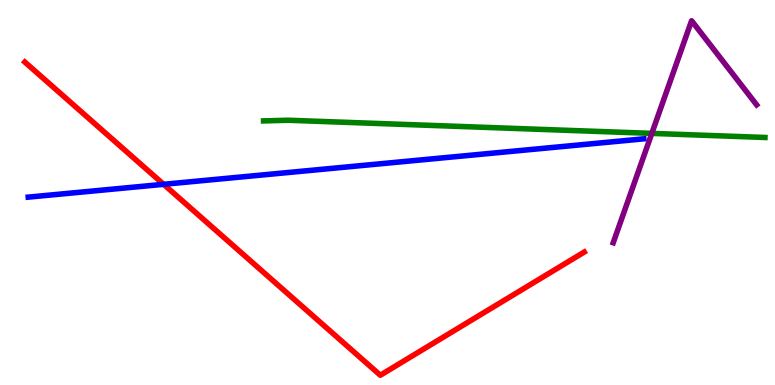[{'lines': ['blue', 'red'], 'intersections': [{'x': 2.11, 'y': 5.21}]}, {'lines': ['green', 'red'], 'intersections': []}, {'lines': ['purple', 'red'], 'intersections': []}, {'lines': ['blue', 'green'], 'intersections': []}, {'lines': ['blue', 'purple'], 'intersections': []}, {'lines': ['green', 'purple'], 'intersections': [{'x': 8.41, 'y': 6.54}]}]